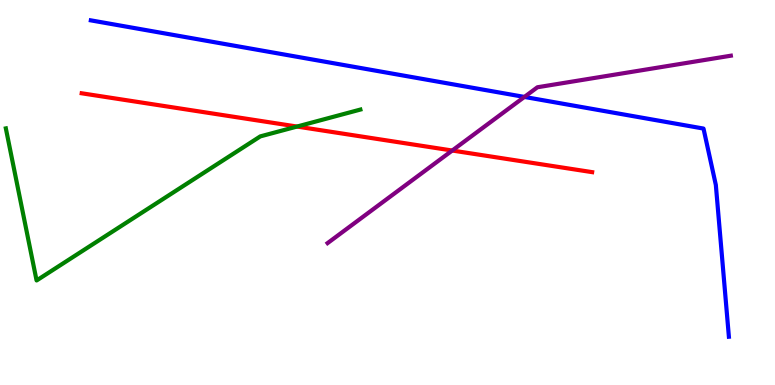[{'lines': ['blue', 'red'], 'intersections': []}, {'lines': ['green', 'red'], 'intersections': [{'x': 3.83, 'y': 6.71}]}, {'lines': ['purple', 'red'], 'intersections': [{'x': 5.84, 'y': 6.09}]}, {'lines': ['blue', 'green'], 'intersections': []}, {'lines': ['blue', 'purple'], 'intersections': [{'x': 6.77, 'y': 7.48}]}, {'lines': ['green', 'purple'], 'intersections': []}]